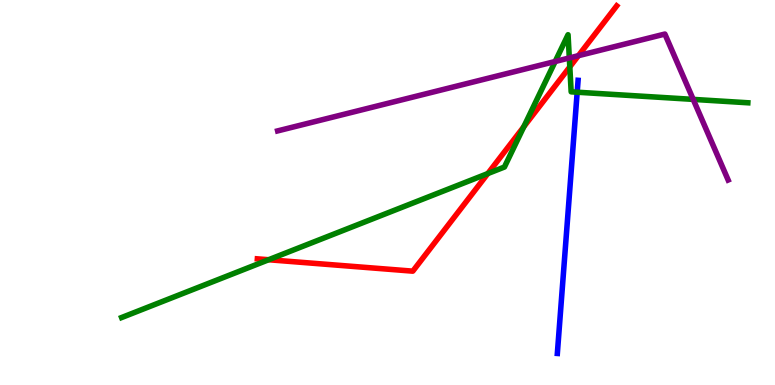[{'lines': ['blue', 'red'], 'intersections': []}, {'lines': ['green', 'red'], 'intersections': [{'x': 3.47, 'y': 3.25}, {'x': 6.29, 'y': 5.49}, {'x': 6.76, 'y': 6.71}, {'x': 7.35, 'y': 8.26}]}, {'lines': ['purple', 'red'], 'intersections': [{'x': 7.46, 'y': 8.55}]}, {'lines': ['blue', 'green'], 'intersections': [{'x': 7.45, 'y': 7.61}]}, {'lines': ['blue', 'purple'], 'intersections': []}, {'lines': ['green', 'purple'], 'intersections': [{'x': 7.16, 'y': 8.4}, {'x': 7.35, 'y': 8.49}, {'x': 8.94, 'y': 7.42}]}]